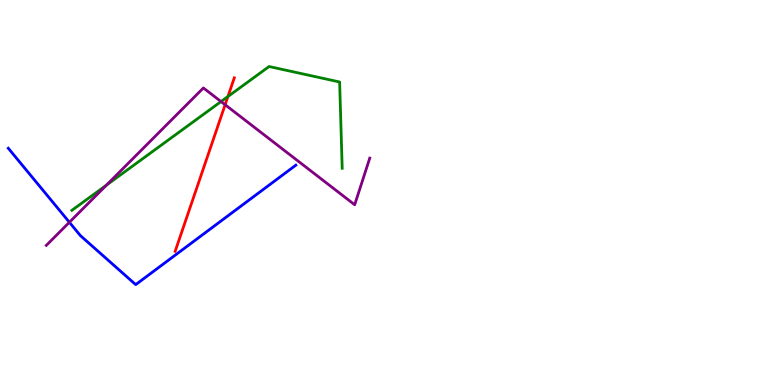[{'lines': ['blue', 'red'], 'intersections': []}, {'lines': ['green', 'red'], 'intersections': [{'x': 2.94, 'y': 7.49}]}, {'lines': ['purple', 'red'], 'intersections': [{'x': 2.9, 'y': 7.28}]}, {'lines': ['blue', 'green'], 'intersections': []}, {'lines': ['blue', 'purple'], 'intersections': [{'x': 0.895, 'y': 4.23}]}, {'lines': ['green', 'purple'], 'intersections': [{'x': 1.37, 'y': 5.19}, {'x': 2.85, 'y': 7.36}]}]